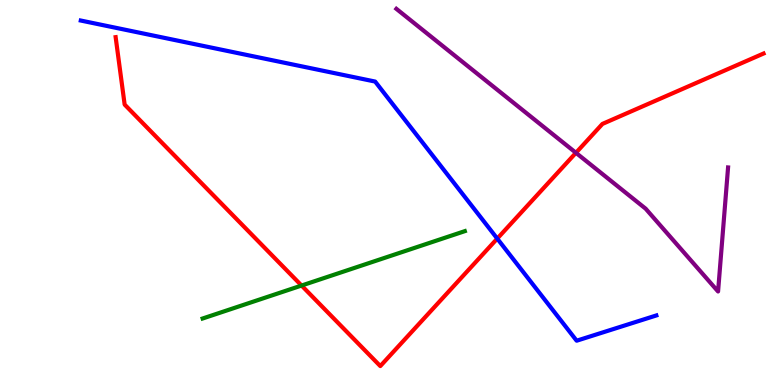[{'lines': ['blue', 'red'], 'intersections': [{'x': 6.42, 'y': 3.8}]}, {'lines': ['green', 'red'], 'intersections': [{'x': 3.89, 'y': 2.58}]}, {'lines': ['purple', 'red'], 'intersections': [{'x': 7.43, 'y': 6.03}]}, {'lines': ['blue', 'green'], 'intersections': []}, {'lines': ['blue', 'purple'], 'intersections': []}, {'lines': ['green', 'purple'], 'intersections': []}]